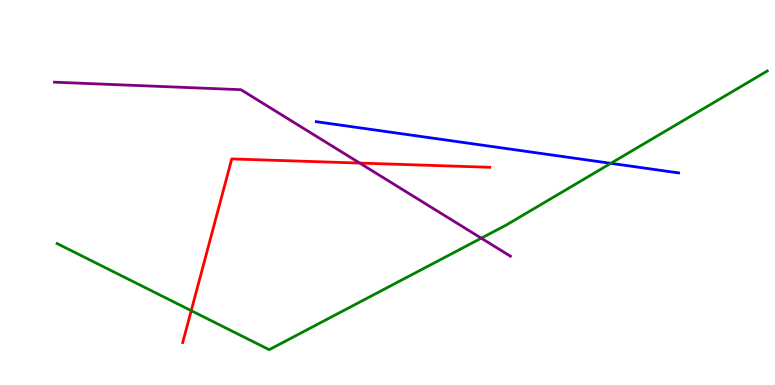[{'lines': ['blue', 'red'], 'intersections': []}, {'lines': ['green', 'red'], 'intersections': [{'x': 2.47, 'y': 1.93}]}, {'lines': ['purple', 'red'], 'intersections': [{'x': 4.64, 'y': 5.76}]}, {'lines': ['blue', 'green'], 'intersections': [{'x': 7.88, 'y': 5.76}]}, {'lines': ['blue', 'purple'], 'intersections': []}, {'lines': ['green', 'purple'], 'intersections': [{'x': 6.21, 'y': 3.81}]}]